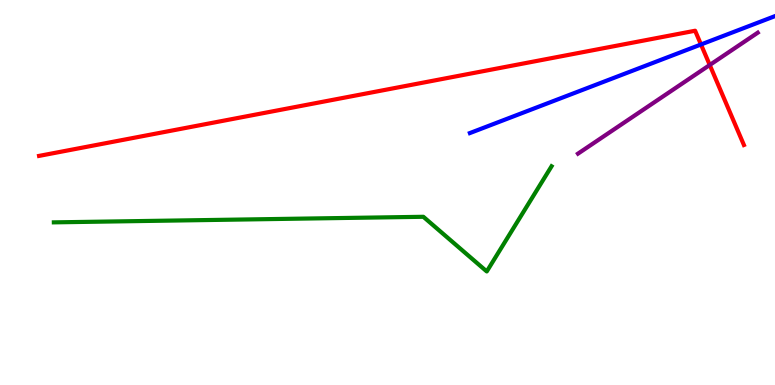[{'lines': ['blue', 'red'], 'intersections': [{'x': 9.05, 'y': 8.84}]}, {'lines': ['green', 'red'], 'intersections': []}, {'lines': ['purple', 'red'], 'intersections': [{'x': 9.16, 'y': 8.31}]}, {'lines': ['blue', 'green'], 'intersections': []}, {'lines': ['blue', 'purple'], 'intersections': []}, {'lines': ['green', 'purple'], 'intersections': []}]